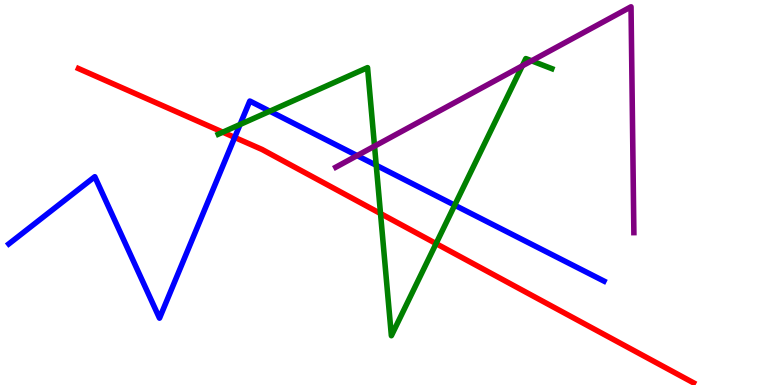[{'lines': ['blue', 'red'], 'intersections': [{'x': 3.03, 'y': 6.43}]}, {'lines': ['green', 'red'], 'intersections': [{'x': 2.88, 'y': 6.57}, {'x': 4.91, 'y': 4.45}, {'x': 5.63, 'y': 3.67}]}, {'lines': ['purple', 'red'], 'intersections': []}, {'lines': ['blue', 'green'], 'intersections': [{'x': 3.1, 'y': 6.77}, {'x': 3.48, 'y': 7.11}, {'x': 4.85, 'y': 5.71}, {'x': 5.87, 'y': 4.67}]}, {'lines': ['blue', 'purple'], 'intersections': [{'x': 4.61, 'y': 5.96}]}, {'lines': ['green', 'purple'], 'intersections': [{'x': 4.83, 'y': 6.2}, {'x': 6.74, 'y': 8.29}, {'x': 6.86, 'y': 8.42}]}]